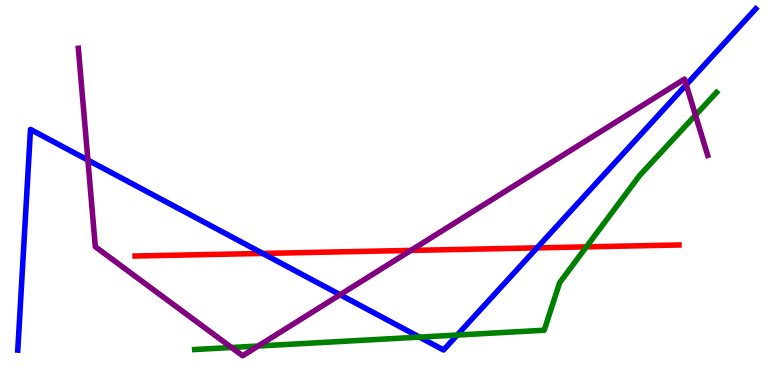[{'lines': ['blue', 'red'], 'intersections': [{'x': 3.39, 'y': 3.42}, {'x': 6.93, 'y': 3.56}]}, {'lines': ['green', 'red'], 'intersections': [{'x': 7.57, 'y': 3.59}]}, {'lines': ['purple', 'red'], 'intersections': [{'x': 5.3, 'y': 3.5}]}, {'lines': ['blue', 'green'], 'intersections': [{'x': 5.41, 'y': 1.24}, {'x': 5.9, 'y': 1.3}]}, {'lines': ['blue', 'purple'], 'intersections': [{'x': 1.13, 'y': 5.84}, {'x': 4.39, 'y': 2.34}, {'x': 8.85, 'y': 7.8}]}, {'lines': ['green', 'purple'], 'intersections': [{'x': 2.99, 'y': 0.974}, {'x': 3.33, 'y': 1.01}, {'x': 8.97, 'y': 7.01}]}]